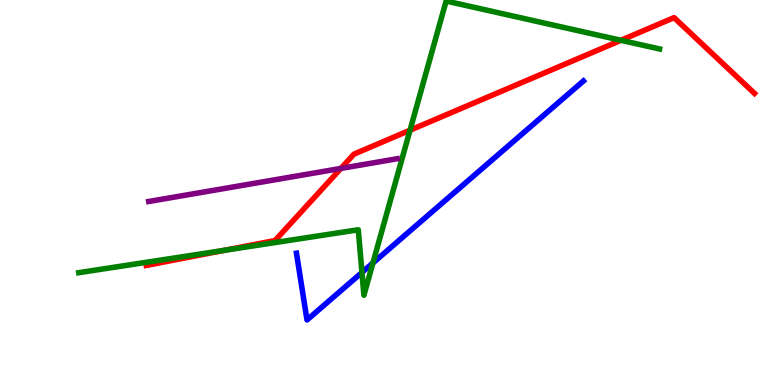[{'lines': ['blue', 'red'], 'intersections': []}, {'lines': ['green', 'red'], 'intersections': [{'x': 2.89, 'y': 3.5}, {'x': 5.29, 'y': 6.62}, {'x': 8.01, 'y': 8.95}]}, {'lines': ['purple', 'red'], 'intersections': [{'x': 4.4, 'y': 5.63}]}, {'lines': ['blue', 'green'], 'intersections': [{'x': 4.67, 'y': 2.92}, {'x': 4.81, 'y': 3.17}]}, {'lines': ['blue', 'purple'], 'intersections': []}, {'lines': ['green', 'purple'], 'intersections': []}]